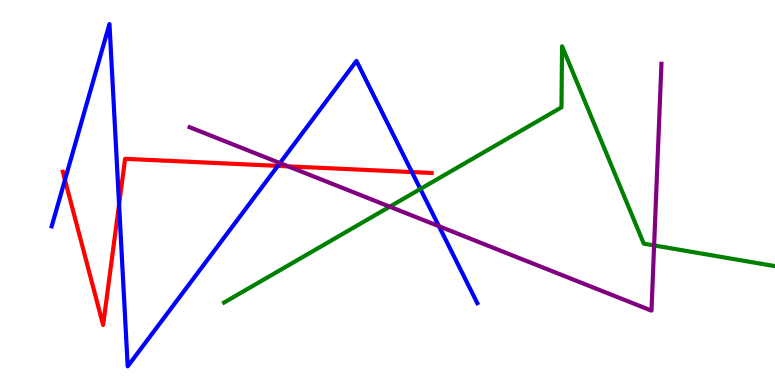[{'lines': ['blue', 'red'], 'intersections': [{'x': 0.838, 'y': 5.33}, {'x': 1.54, 'y': 4.69}, {'x': 3.59, 'y': 5.69}, {'x': 5.31, 'y': 5.53}]}, {'lines': ['green', 'red'], 'intersections': []}, {'lines': ['purple', 'red'], 'intersections': [{'x': 3.72, 'y': 5.68}]}, {'lines': ['blue', 'green'], 'intersections': [{'x': 5.42, 'y': 5.09}]}, {'lines': ['blue', 'purple'], 'intersections': [{'x': 3.61, 'y': 5.76}, {'x': 5.66, 'y': 4.12}]}, {'lines': ['green', 'purple'], 'intersections': [{'x': 5.03, 'y': 4.63}, {'x': 8.44, 'y': 3.63}]}]